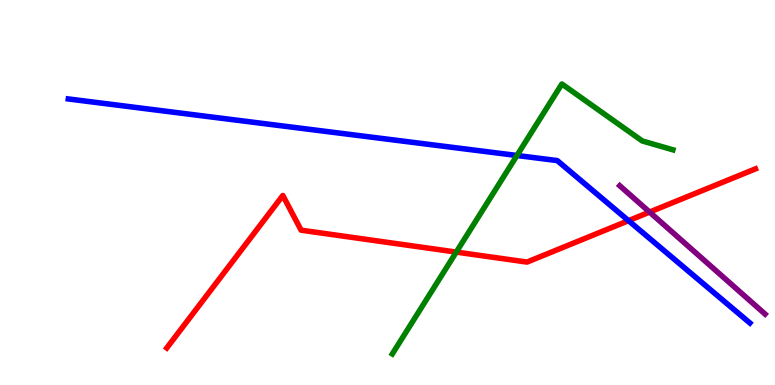[{'lines': ['blue', 'red'], 'intersections': [{'x': 8.11, 'y': 4.27}]}, {'lines': ['green', 'red'], 'intersections': [{'x': 5.89, 'y': 3.45}]}, {'lines': ['purple', 'red'], 'intersections': [{'x': 8.38, 'y': 4.49}]}, {'lines': ['blue', 'green'], 'intersections': [{'x': 6.67, 'y': 5.96}]}, {'lines': ['blue', 'purple'], 'intersections': []}, {'lines': ['green', 'purple'], 'intersections': []}]